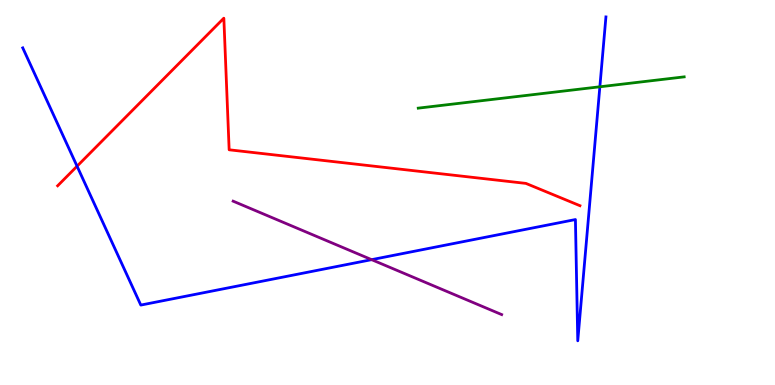[{'lines': ['blue', 'red'], 'intersections': [{'x': 0.994, 'y': 5.68}]}, {'lines': ['green', 'red'], 'intersections': []}, {'lines': ['purple', 'red'], 'intersections': []}, {'lines': ['blue', 'green'], 'intersections': [{'x': 7.74, 'y': 7.75}]}, {'lines': ['blue', 'purple'], 'intersections': [{'x': 4.8, 'y': 3.26}]}, {'lines': ['green', 'purple'], 'intersections': []}]